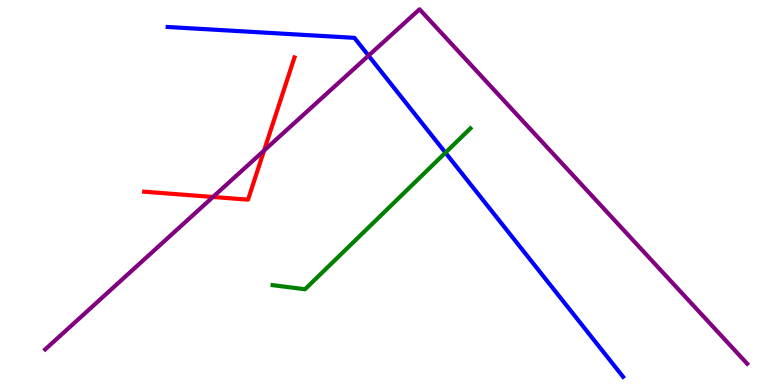[{'lines': ['blue', 'red'], 'intersections': []}, {'lines': ['green', 'red'], 'intersections': []}, {'lines': ['purple', 'red'], 'intersections': [{'x': 2.75, 'y': 4.88}, {'x': 3.41, 'y': 6.09}]}, {'lines': ['blue', 'green'], 'intersections': [{'x': 5.75, 'y': 6.03}]}, {'lines': ['blue', 'purple'], 'intersections': [{'x': 4.76, 'y': 8.55}]}, {'lines': ['green', 'purple'], 'intersections': []}]